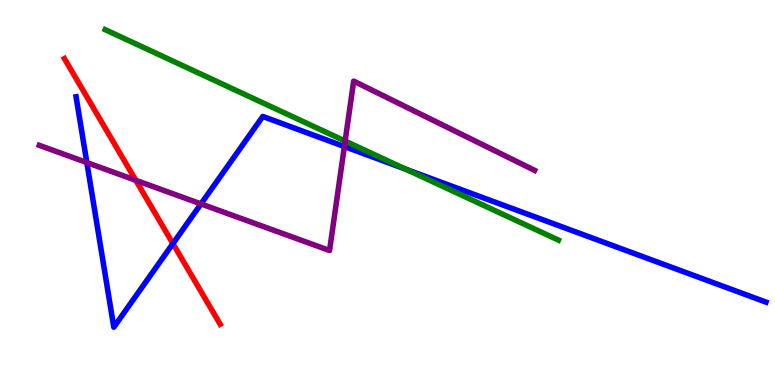[{'lines': ['blue', 'red'], 'intersections': [{'x': 2.23, 'y': 3.67}]}, {'lines': ['green', 'red'], 'intersections': []}, {'lines': ['purple', 'red'], 'intersections': [{'x': 1.75, 'y': 5.32}]}, {'lines': ['blue', 'green'], 'intersections': [{'x': 5.23, 'y': 5.61}]}, {'lines': ['blue', 'purple'], 'intersections': [{'x': 1.12, 'y': 5.78}, {'x': 2.59, 'y': 4.7}, {'x': 4.44, 'y': 6.19}]}, {'lines': ['green', 'purple'], 'intersections': [{'x': 4.45, 'y': 6.34}]}]